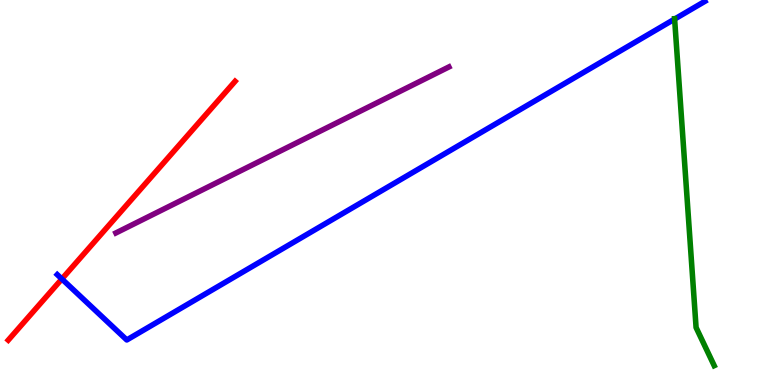[{'lines': ['blue', 'red'], 'intersections': [{'x': 0.798, 'y': 2.75}]}, {'lines': ['green', 'red'], 'intersections': []}, {'lines': ['purple', 'red'], 'intersections': []}, {'lines': ['blue', 'green'], 'intersections': [{'x': 8.7, 'y': 9.5}]}, {'lines': ['blue', 'purple'], 'intersections': []}, {'lines': ['green', 'purple'], 'intersections': []}]